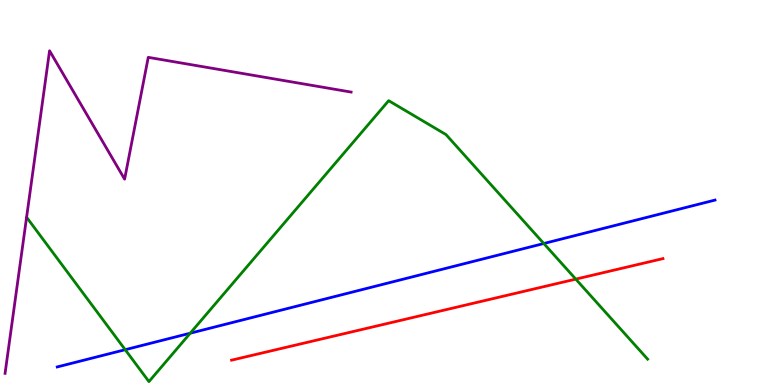[{'lines': ['blue', 'red'], 'intersections': []}, {'lines': ['green', 'red'], 'intersections': [{'x': 7.43, 'y': 2.75}]}, {'lines': ['purple', 'red'], 'intersections': []}, {'lines': ['blue', 'green'], 'intersections': [{'x': 1.62, 'y': 0.917}, {'x': 2.45, 'y': 1.35}, {'x': 7.02, 'y': 3.67}]}, {'lines': ['blue', 'purple'], 'intersections': []}, {'lines': ['green', 'purple'], 'intersections': []}]